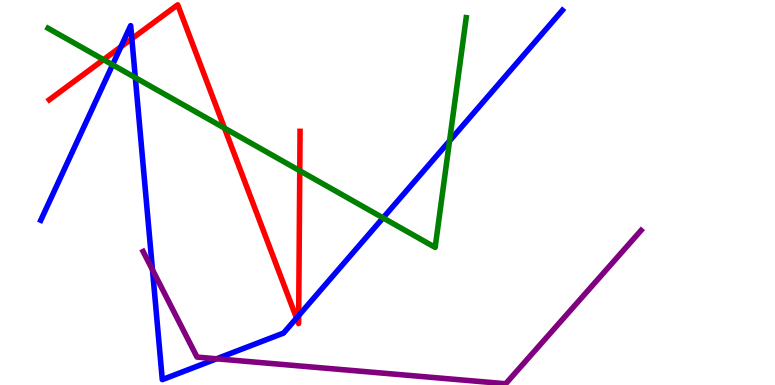[{'lines': ['blue', 'red'], 'intersections': [{'x': 1.56, 'y': 8.78}, {'x': 1.7, 'y': 8.99}, {'x': 3.83, 'y': 1.74}, {'x': 3.85, 'y': 1.8}]}, {'lines': ['green', 'red'], 'intersections': [{'x': 1.34, 'y': 8.45}, {'x': 2.9, 'y': 6.67}, {'x': 3.87, 'y': 5.57}]}, {'lines': ['purple', 'red'], 'intersections': []}, {'lines': ['blue', 'green'], 'intersections': [{'x': 1.45, 'y': 8.32}, {'x': 1.75, 'y': 7.98}, {'x': 4.94, 'y': 4.34}, {'x': 5.8, 'y': 6.34}]}, {'lines': ['blue', 'purple'], 'intersections': [{'x': 1.97, 'y': 2.99}, {'x': 2.79, 'y': 0.681}]}, {'lines': ['green', 'purple'], 'intersections': []}]